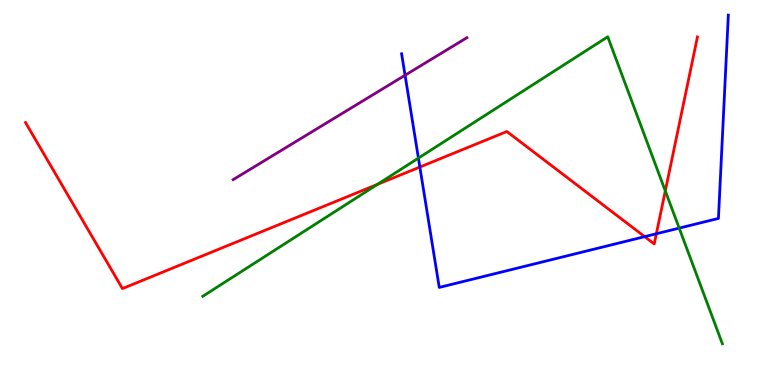[{'lines': ['blue', 'red'], 'intersections': [{'x': 5.42, 'y': 5.66}, {'x': 8.32, 'y': 3.85}, {'x': 8.47, 'y': 3.93}]}, {'lines': ['green', 'red'], 'intersections': [{'x': 4.87, 'y': 5.21}, {'x': 8.58, 'y': 5.04}]}, {'lines': ['purple', 'red'], 'intersections': []}, {'lines': ['blue', 'green'], 'intersections': [{'x': 5.4, 'y': 5.89}, {'x': 8.76, 'y': 4.07}]}, {'lines': ['blue', 'purple'], 'intersections': [{'x': 5.23, 'y': 8.05}]}, {'lines': ['green', 'purple'], 'intersections': []}]